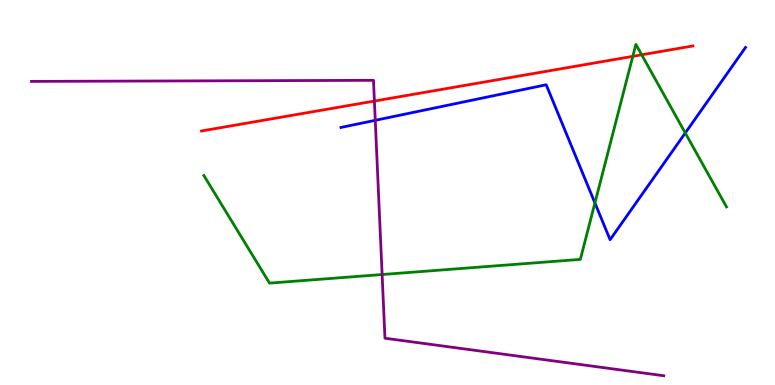[{'lines': ['blue', 'red'], 'intersections': []}, {'lines': ['green', 'red'], 'intersections': [{'x': 8.16, 'y': 8.54}, {'x': 8.28, 'y': 8.58}]}, {'lines': ['purple', 'red'], 'intersections': [{'x': 4.83, 'y': 7.37}]}, {'lines': ['blue', 'green'], 'intersections': [{'x': 7.68, 'y': 4.73}, {'x': 8.84, 'y': 6.55}]}, {'lines': ['blue', 'purple'], 'intersections': [{'x': 4.84, 'y': 6.87}]}, {'lines': ['green', 'purple'], 'intersections': [{'x': 4.93, 'y': 2.87}]}]